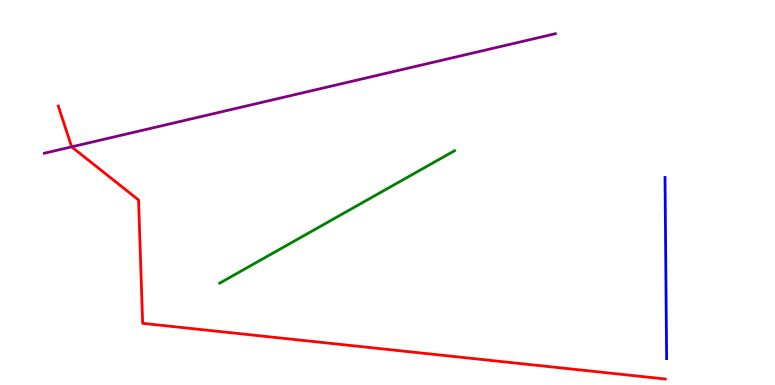[{'lines': ['blue', 'red'], 'intersections': []}, {'lines': ['green', 'red'], 'intersections': []}, {'lines': ['purple', 'red'], 'intersections': [{'x': 0.925, 'y': 6.19}]}, {'lines': ['blue', 'green'], 'intersections': []}, {'lines': ['blue', 'purple'], 'intersections': []}, {'lines': ['green', 'purple'], 'intersections': []}]